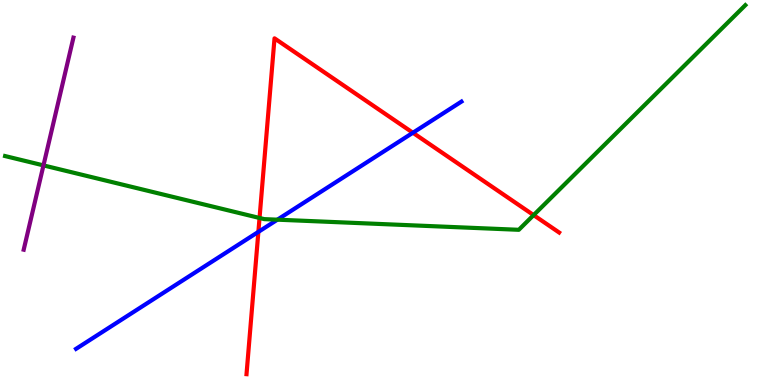[{'lines': ['blue', 'red'], 'intersections': [{'x': 3.33, 'y': 3.98}, {'x': 5.33, 'y': 6.55}]}, {'lines': ['green', 'red'], 'intersections': [{'x': 3.35, 'y': 4.34}, {'x': 6.89, 'y': 4.41}]}, {'lines': ['purple', 'red'], 'intersections': []}, {'lines': ['blue', 'green'], 'intersections': [{'x': 3.58, 'y': 4.29}]}, {'lines': ['blue', 'purple'], 'intersections': []}, {'lines': ['green', 'purple'], 'intersections': [{'x': 0.561, 'y': 5.7}]}]